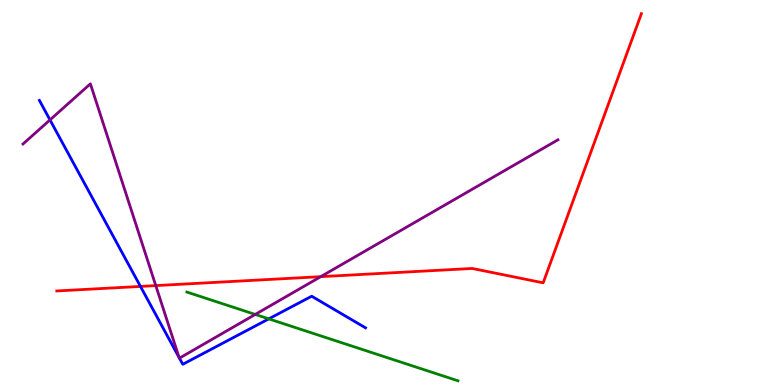[{'lines': ['blue', 'red'], 'intersections': [{'x': 1.81, 'y': 2.56}]}, {'lines': ['green', 'red'], 'intersections': []}, {'lines': ['purple', 'red'], 'intersections': [{'x': 2.01, 'y': 2.58}, {'x': 4.14, 'y': 2.81}]}, {'lines': ['blue', 'green'], 'intersections': [{'x': 3.47, 'y': 1.72}]}, {'lines': ['blue', 'purple'], 'intersections': [{'x': 0.645, 'y': 6.89}, {'x': 2.31, 'y': 0.714}, {'x': 2.32, 'y': 0.697}]}, {'lines': ['green', 'purple'], 'intersections': [{'x': 3.29, 'y': 1.83}]}]